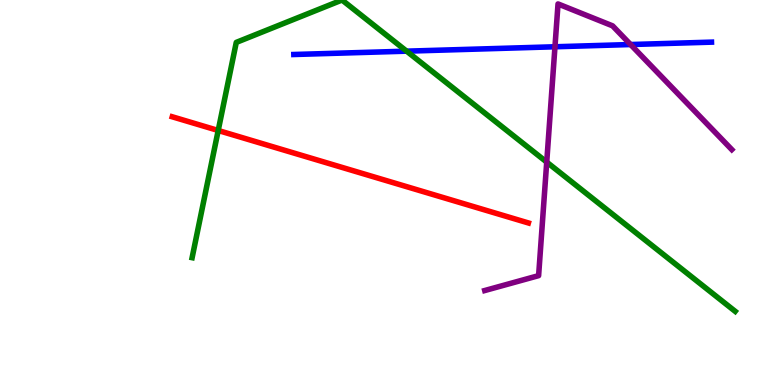[{'lines': ['blue', 'red'], 'intersections': []}, {'lines': ['green', 'red'], 'intersections': [{'x': 2.82, 'y': 6.61}]}, {'lines': ['purple', 'red'], 'intersections': []}, {'lines': ['blue', 'green'], 'intersections': [{'x': 5.25, 'y': 8.67}]}, {'lines': ['blue', 'purple'], 'intersections': [{'x': 7.16, 'y': 8.79}, {'x': 8.14, 'y': 8.84}]}, {'lines': ['green', 'purple'], 'intersections': [{'x': 7.05, 'y': 5.79}]}]